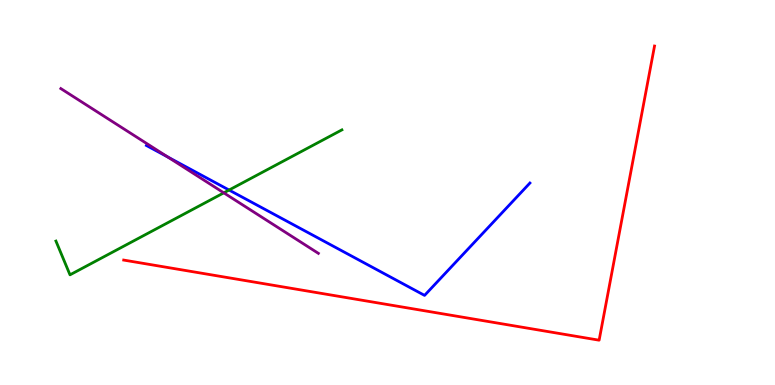[{'lines': ['blue', 'red'], 'intersections': []}, {'lines': ['green', 'red'], 'intersections': []}, {'lines': ['purple', 'red'], 'intersections': []}, {'lines': ['blue', 'green'], 'intersections': [{'x': 2.96, 'y': 5.06}]}, {'lines': ['blue', 'purple'], 'intersections': [{'x': 2.16, 'y': 5.92}]}, {'lines': ['green', 'purple'], 'intersections': [{'x': 2.89, 'y': 4.99}]}]